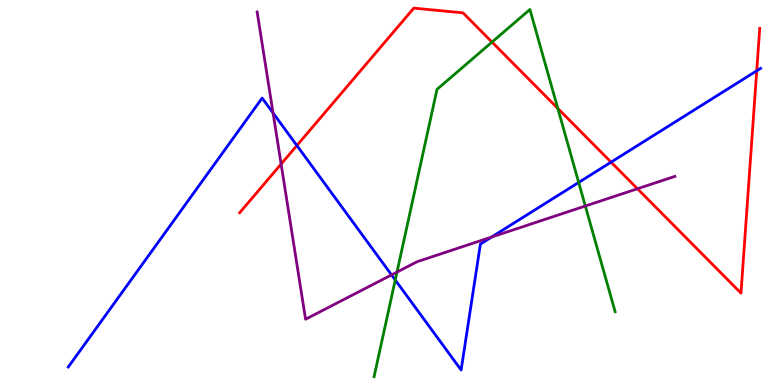[{'lines': ['blue', 'red'], 'intersections': [{'x': 3.83, 'y': 6.22}, {'x': 7.88, 'y': 5.79}, {'x': 9.76, 'y': 8.16}]}, {'lines': ['green', 'red'], 'intersections': [{'x': 6.35, 'y': 8.91}, {'x': 7.2, 'y': 7.18}]}, {'lines': ['purple', 'red'], 'intersections': [{'x': 3.63, 'y': 5.74}, {'x': 8.23, 'y': 5.1}]}, {'lines': ['blue', 'green'], 'intersections': [{'x': 5.1, 'y': 2.73}, {'x': 7.47, 'y': 5.26}]}, {'lines': ['blue', 'purple'], 'intersections': [{'x': 3.52, 'y': 7.07}, {'x': 5.05, 'y': 2.86}, {'x': 6.34, 'y': 3.84}]}, {'lines': ['green', 'purple'], 'intersections': [{'x': 5.12, 'y': 2.93}, {'x': 7.55, 'y': 4.65}]}]